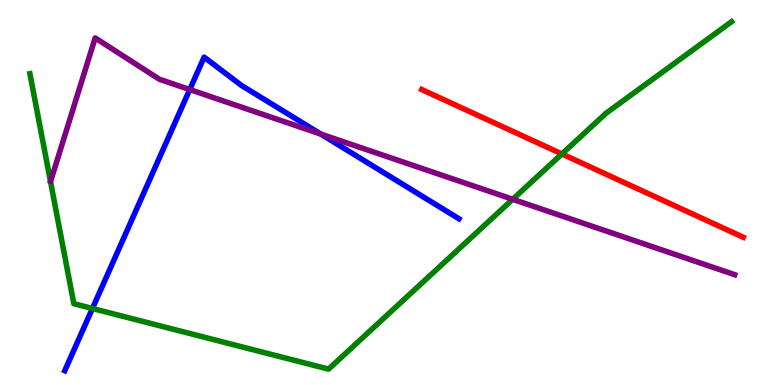[{'lines': ['blue', 'red'], 'intersections': []}, {'lines': ['green', 'red'], 'intersections': [{'x': 7.25, 'y': 6.0}]}, {'lines': ['purple', 'red'], 'intersections': []}, {'lines': ['blue', 'green'], 'intersections': [{'x': 1.19, 'y': 1.99}]}, {'lines': ['blue', 'purple'], 'intersections': [{'x': 2.45, 'y': 7.67}, {'x': 4.14, 'y': 6.52}]}, {'lines': ['green', 'purple'], 'intersections': [{'x': 6.62, 'y': 4.82}]}]